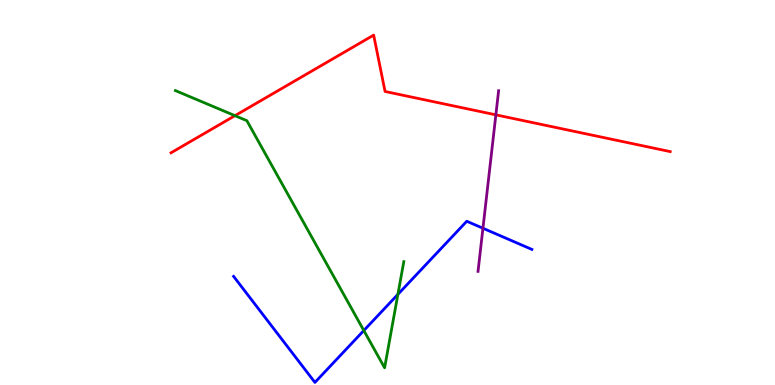[{'lines': ['blue', 'red'], 'intersections': []}, {'lines': ['green', 'red'], 'intersections': [{'x': 3.03, 'y': 7.0}]}, {'lines': ['purple', 'red'], 'intersections': [{'x': 6.4, 'y': 7.02}]}, {'lines': ['blue', 'green'], 'intersections': [{'x': 4.69, 'y': 1.41}, {'x': 5.13, 'y': 2.35}]}, {'lines': ['blue', 'purple'], 'intersections': [{'x': 6.23, 'y': 4.07}]}, {'lines': ['green', 'purple'], 'intersections': []}]